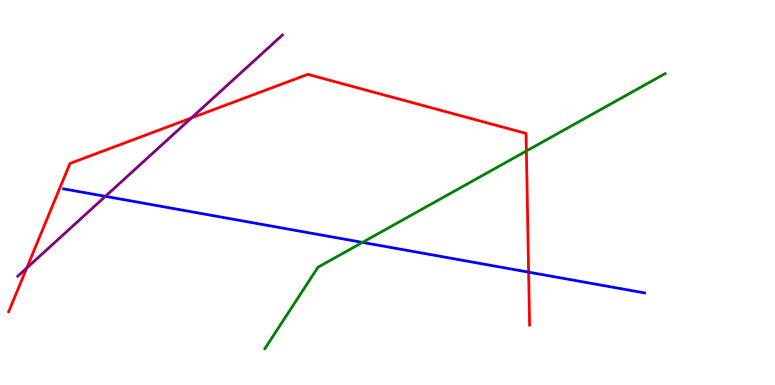[{'lines': ['blue', 'red'], 'intersections': [{'x': 6.82, 'y': 2.93}]}, {'lines': ['green', 'red'], 'intersections': [{'x': 6.79, 'y': 6.08}]}, {'lines': ['purple', 'red'], 'intersections': [{'x': 0.345, 'y': 3.04}, {'x': 2.47, 'y': 6.94}]}, {'lines': ['blue', 'green'], 'intersections': [{'x': 4.68, 'y': 3.7}]}, {'lines': ['blue', 'purple'], 'intersections': [{'x': 1.36, 'y': 4.9}]}, {'lines': ['green', 'purple'], 'intersections': []}]